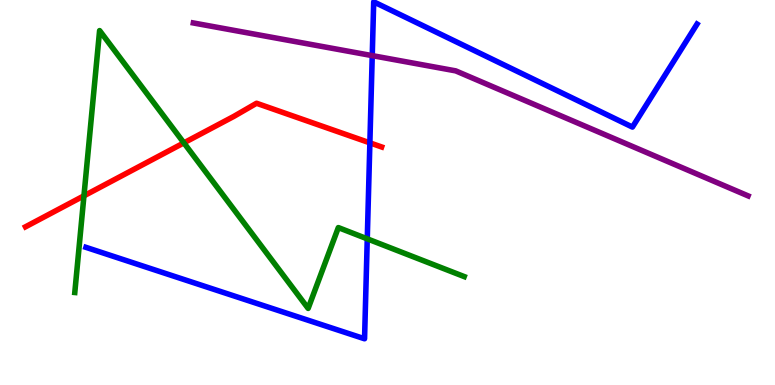[{'lines': ['blue', 'red'], 'intersections': [{'x': 4.77, 'y': 6.29}]}, {'lines': ['green', 'red'], 'intersections': [{'x': 1.08, 'y': 4.91}, {'x': 2.37, 'y': 6.29}]}, {'lines': ['purple', 'red'], 'intersections': []}, {'lines': ['blue', 'green'], 'intersections': [{'x': 4.74, 'y': 3.8}]}, {'lines': ['blue', 'purple'], 'intersections': [{'x': 4.8, 'y': 8.56}]}, {'lines': ['green', 'purple'], 'intersections': []}]